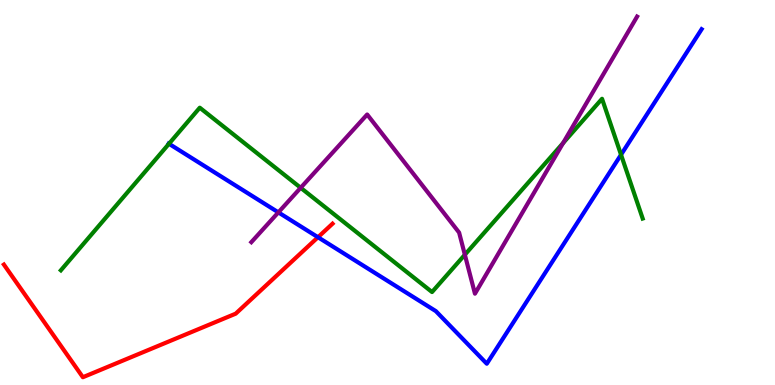[{'lines': ['blue', 'red'], 'intersections': [{'x': 4.1, 'y': 3.84}]}, {'lines': ['green', 'red'], 'intersections': []}, {'lines': ['purple', 'red'], 'intersections': []}, {'lines': ['blue', 'green'], 'intersections': [{'x': 2.18, 'y': 6.27}, {'x': 8.01, 'y': 5.98}]}, {'lines': ['blue', 'purple'], 'intersections': [{'x': 3.59, 'y': 4.48}]}, {'lines': ['green', 'purple'], 'intersections': [{'x': 3.88, 'y': 5.12}, {'x': 6.0, 'y': 3.38}, {'x': 7.27, 'y': 6.28}]}]